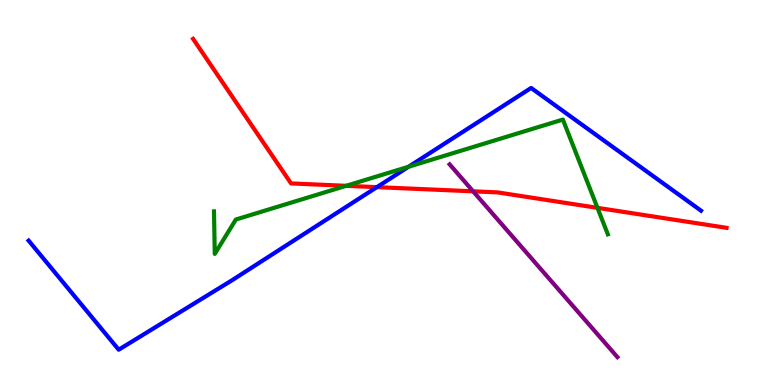[{'lines': ['blue', 'red'], 'intersections': [{'x': 4.86, 'y': 5.14}]}, {'lines': ['green', 'red'], 'intersections': [{'x': 4.47, 'y': 5.17}, {'x': 7.71, 'y': 4.6}]}, {'lines': ['purple', 'red'], 'intersections': [{'x': 6.1, 'y': 5.03}]}, {'lines': ['blue', 'green'], 'intersections': [{'x': 5.27, 'y': 5.67}]}, {'lines': ['blue', 'purple'], 'intersections': []}, {'lines': ['green', 'purple'], 'intersections': []}]